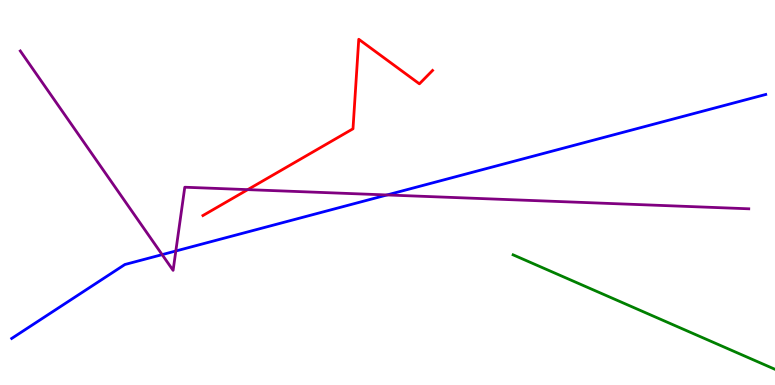[{'lines': ['blue', 'red'], 'intersections': []}, {'lines': ['green', 'red'], 'intersections': []}, {'lines': ['purple', 'red'], 'intersections': [{'x': 3.2, 'y': 5.07}]}, {'lines': ['blue', 'green'], 'intersections': []}, {'lines': ['blue', 'purple'], 'intersections': [{'x': 2.09, 'y': 3.39}, {'x': 2.27, 'y': 3.48}, {'x': 4.99, 'y': 4.94}]}, {'lines': ['green', 'purple'], 'intersections': []}]